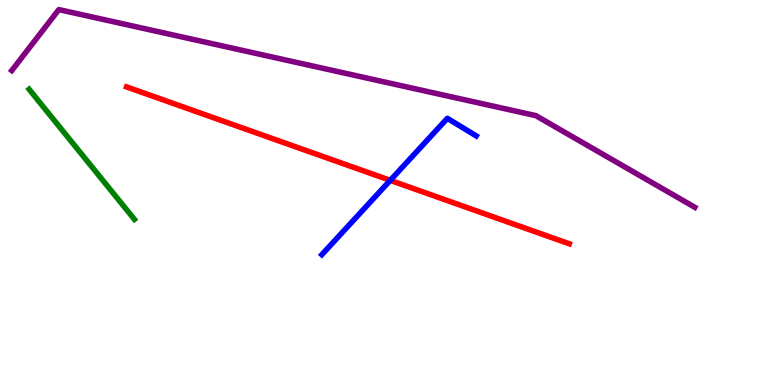[{'lines': ['blue', 'red'], 'intersections': [{'x': 5.04, 'y': 5.32}]}, {'lines': ['green', 'red'], 'intersections': []}, {'lines': ['purple', 'red'], 'intersections': []}, {'lines': ['blue', 'green'], 'intersections': []}, {'lines': ['blue', 'purple'], 'intersections': []}, {'lines': ['green', 'purple'], 'intersections': []}]